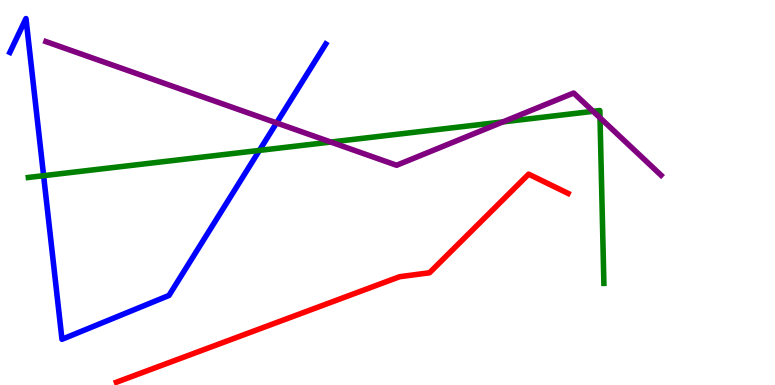[{'lines': ['blue', 'red'], 'intersections': []}, {'lines': ['green', 'red'], 'intersections': []}, {'lines': ['purple', 'red'], 'intersections': []}, {'lines': ['blue', 'green'], 'intersections': [{'x': 0.563, 'y': 5.44}, {'x': 3.35, 'y': 6.09}]}, {'lines': ['blue', 'purple'], 'intersections': [{'x': 3.57, 'y': 6.81}]}, {'lines': ['green', 'purple'], 'intersections': [{'x': 4.27, 'y': 6.31}, {'x': 6.49, 'y': 6.83}, {'x': 7.65, 'y': 7.11}, {'x': 7.74, 'y': 6.94}]}]